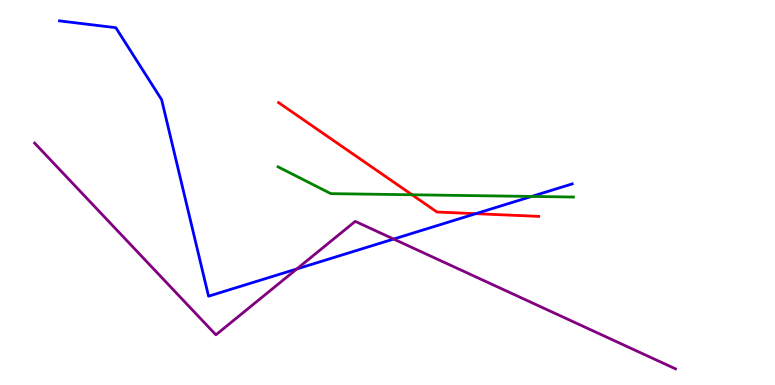[{'lines': ['blue', 'red'], 'intersections': [{'x': 6.14, 'y': 4.45}]}, {'lines': ['green', 'red'], 'intersections': [{'x': 5.32, 'y': 4.94}]}, {'lines': ['purple', 'red'], 'intersections': []}, {'lines': ['blue', 'green'], 'intersections': [{'x': 6.86, 'y': 4.9}]}, {'lines': ['blue', 'purple'], 'intersections': [{'x': 3.83, 'y': 3.01}, {'x': 5.08, 'y': 3.79}]}, {'lines': ['green', 'purple'], 'intersections': []}]